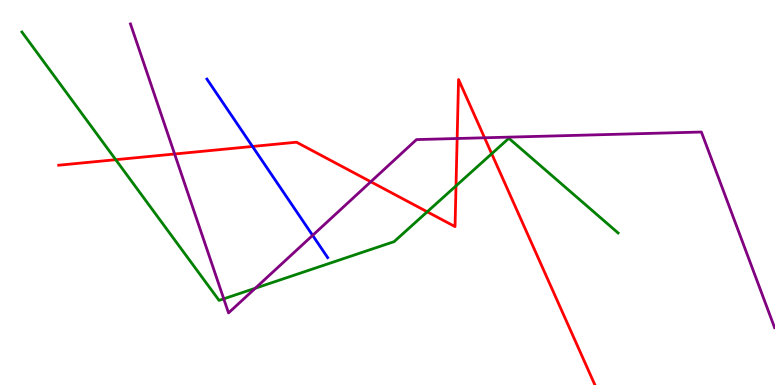[{'lines': ['blue', 'red'], 'intersections': [{'x': 3.26, 'y': 6.2}]}, {'lines': ['green', 'red'], 'intersections': [{'x': 1.49, 'y': 5.85}, {'x': 5.51, 'y': 4.5}, {'x': 5.88, 'y': 5.17}, {'x': 6.34, 'y': 6.01}]}, {'lines': ['purple', 'red'], 'intersections': [{'x': 2.25, 'y': 6.0}, {'x': 4.78, 'y': 5.28}, {'x': 5.9, 'y': 6.4}, {'x': 6.25, 'y': 6.42}]}, {'lines': ['blue', 'green'], 'intersections': []}, {'lines': ['blue', 'purple'], 'intersections': [{'x': 4.03, 'y': 3.89}]}, {'lines': ['green', 'purple'], 'intersections': [{'x': 2.89, 'y': 2.24}, {'x': 3.29, 'y': 2.51}]}]